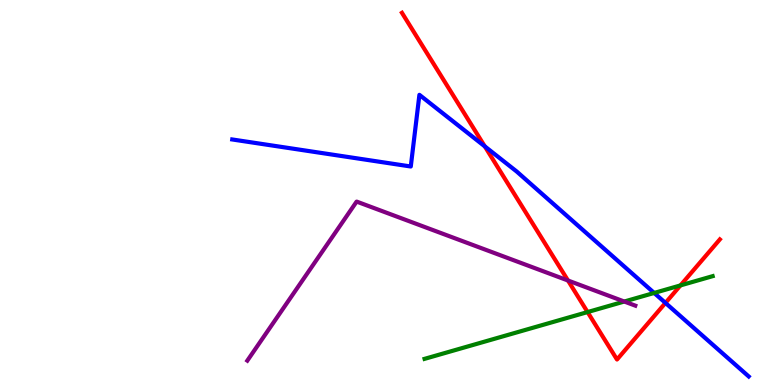[{'lines': ['blue', 'red'], 'intersections': [{'x': 6.26, 'y': 6.2}, {'x': 8.59, 'y': 2.13}]}, {'lines': ['green', 'red'], 'intersections': [{'x': 7.58, 'y': 1.89}, {'x': 8.78, 'y': 2.59}]}, {'lines': ['purple', 'red'], 'intersections': [{'x': 7.33, 'y': 2.71}]}, {'lines': ['blue', 'green'], 'intersections': [{'x': 8.44, 'y': 2.39}]}, {'lines': ['blue', 'purple'], 'intersections': []}, {'lines': ['green', 'purple'], 'intersections': [{'x': 8.06, 'y': 2.17}]}]